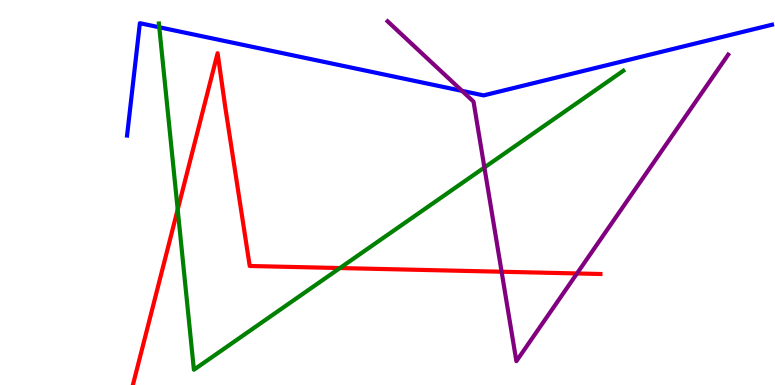[{'lines': ['blue', 'red'], 'intersections': []}, {'lines': ['green', 'red'], 'intersections': [{'x': 2.29, 'y': 4.56}, {'x': 4.39, 'y': 3.04}]}, {'lines': ['purple', 'red'], 'intersections': [{'x': 6.47, 'y': 2.94}, {'x': 7.45, 'y': 2.9}]}, {'lines': ['blue', 'green'], 'intersections': [{'x': 2.06, 'y': 9.29}]}, {'lines': ['blue', 'purple'], 'intersections': [{'x': 5.96, 'y': 7.64}]}, {'lines': ['green', 'purple'], 'intersections': [{'x': 6.25, 'y': 5.65}]}]